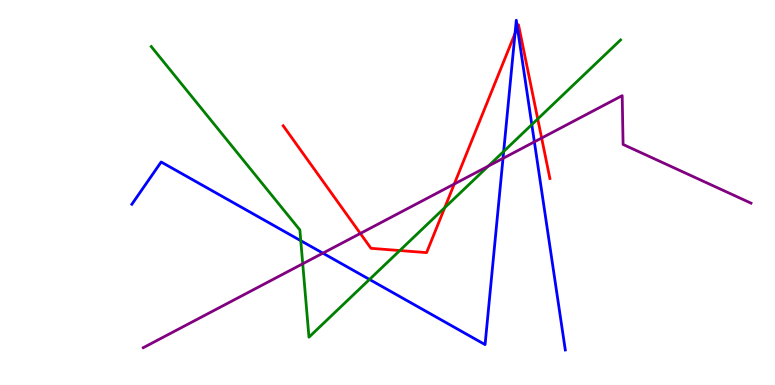[{'lines': ['blue', 'red'], 'intersections': [{'x': 6.65, 'y': 9.13}, {'x': 6.68, 'y': 9.28}]}, {'lines': ['green', 'red'], 'intersections': [{'x': 5.16, 'y': 3.49}, {'x': 5.74, 'y': 4.61}, {'x': 6.94, 'y': 6.91}]}, {'lines': ['purple', 'red'], 'intersections': [{'x': 4.65, 'y': 3.94}, {'x': 5.86, 'y': 5.22}, {'x': 6.99, 'y': 6.41}]}, {'lines': ['blue', 'green'], 'intersections': [{'x': 3.88, 'y': 3.75}, {'x': 4.77, 'y': 2.74}, {'x': 6.5, 'y': 6.07}, {'x': 6.86, 'y': 6.76}]}, {'lines': ['blue', 'purple'], 'intersections': [{'x': 4.17, 'y': 3.42}, {'x': 6.49, 'y': 5.89}, {'x': 6.9, 'y': 6.32}]}, {'lines': ['green', 'purple'], 'intersections': [{'x': 3.91, 'y': 3.15}, {'x': 6.3, 'y': 5.69}]}]